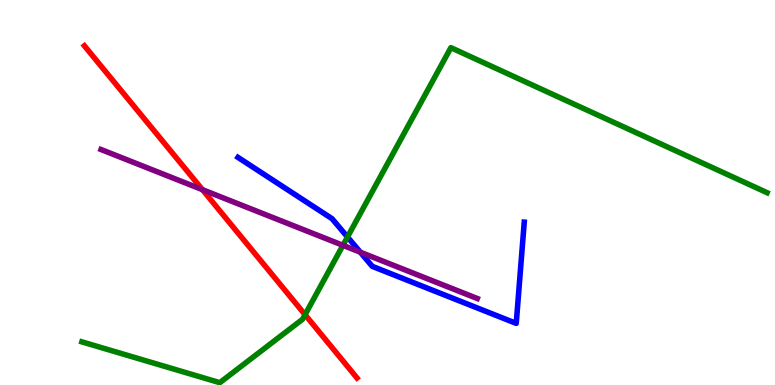[{'lines': ['blue', 'red'], 'intersections': []}, {'lines': ['green', 'red'], 'intersections': [{'x': 3.94, 'y': 1.83}]}, {'lines': ['purple', 'red'], 'intersections': [{'x': 2.61, 'y': 5.07}]}, {'lines': ['blue', 'green'], 'intersections': [{'x': 4.48, 'y': 3.84}]}, {'lines': ['blue', 'purple'], 'intersections': [{'x': 4.65, 'y': 3.45}]}, {'lines': ['green', 'purple'], 'intersections': [{'x': 4.43, 'y': 3.63}]}]